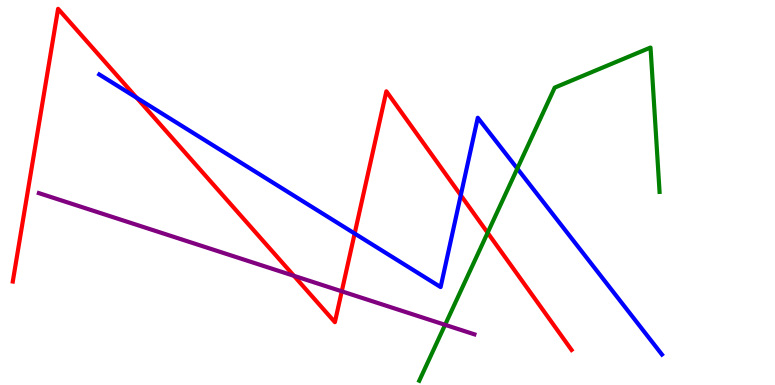[{'lines': ['blue', 'red'], 'intersections': [{'x': 1.76, 'y': 7.46}, {'x': 4.58, 'y': 3.93}, {'x': 5.95, 'y': 4.93}]}, {'lines': ['green', 'red'], 'intersections': [{'x': 6.29, 'y': 3.95}]}, {'lines': ['purple', 'red'], 'intersections': [{'x': 3.79, 'y': 2.84}, {'x': 4.41, 'y': 2.43}]}, {'lines': ['blue', 'green'], 'intersections': [{'x': 6.67, 'y': 5.62}]}, {'lines': ['blue', 'purple'], 'intersections': []}, {'lines': ['green', 'purple'], 'intersections': [{'x': 5.74, 'y': 1.56}]}]